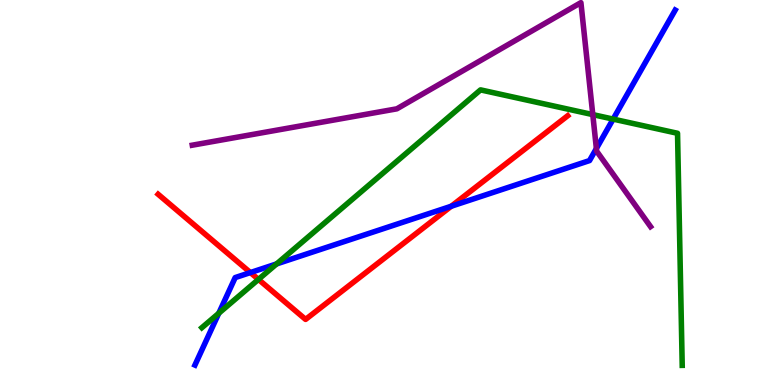[{'lines': ['blue', 'red'], 'intersections': [{'x': 3.23, 'y': 2.92}, {'x': 5.82, 'y': 4.64}]}, {'lines': ['green', 'red'], 'intersections': [{'x': 3.33, 'y': 2.74}]}, {'lines': ['purple', 'red'], 'intersections': []}, {'lines': ['blue', 'green'], 'intersections': [{'x': 2.82, 'y': 1.86}, {'x': 3.57, 'y': 3.15}, {'x': 7.91, 'y': 6.91}]}, {'lines': ['blue', 'purple'], 'intersections': [{'x': 7.7, 'y': 6.14}]}, {'lines': ['green', 'purple'], 'intersections': [{'x': 7.65, 'y': 7.02}]}]